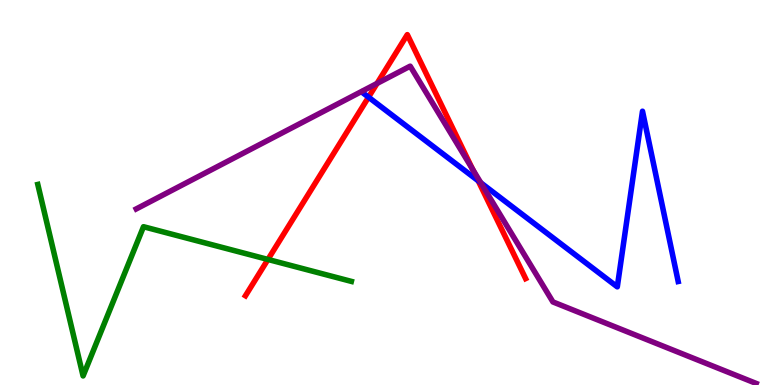[{'lines': ['blue', 'red'], 'intersections': [{'x': 4.76, 'y': 7.48}, {'x': 6.17, 'y': 5.3}]}, {'lines': ['green', 'red'], 'intersections': [{'x': 3.46, 'y': 3.26}]}, {'lines': ['purple', 'red'], 'intersections': [{'x': 4.87, 'y': 7.83}, {'x': 6.1, 'y': 5.61}]}, {'lines': ['blue', 'green'], 'intersections': []}, {'lines': ['blue', 'purple'], 'intersections': [{'x': 6.2, 'y': 5.25}]}, {'lines': ['green', 'purple'], 'intersections': []}]